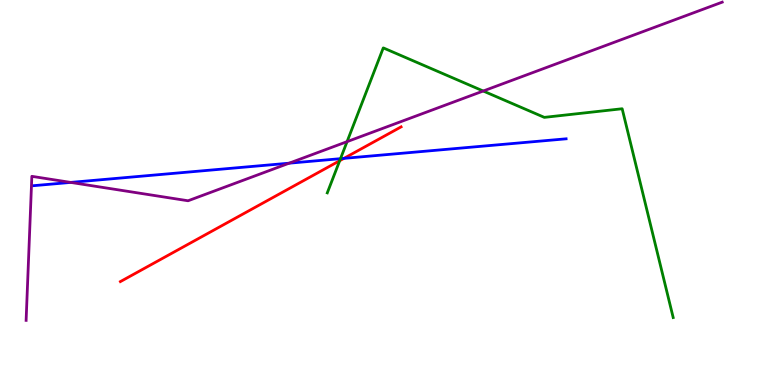[{'lines': ['blue', 'red'], 'intersections': [{'x': 4.44, 'y': 5.89}]}, {'lines': ['green', 'red'], 'intersections': [{'x': 4.38, 'y': 5.83}]}, {'lines': ['purple', 'red'], 'intersections': []}, {'lines': ['blue', 'green'], 'intersections': [{'x': 4.39, 'y': 5.88}]}, {'lines': ['blue', 'purple'], 'intersections': [{'x': 0.912, 'y': 5.26}, {'x': 3.73, 'y': 5.76}]}, {'lines': ['green', 'purple'], 'intersections': [{'x': 4.48, 'y': 6.32}, {'x': 6.24, 'y': 7.64}]}]